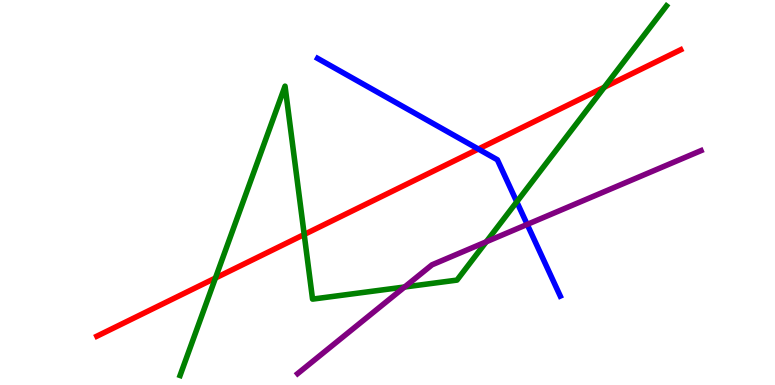[{'lines': ['blue', 'red'], 'intersections': [{'x': 6.17, 'y': 6.13}]}, {'lines': ['green', 'red'], 'intersections': [{'x': 2.78, 'y': 2.78}, {'x': 3.93, 'y': 3.91}, {'x': 7.8, 'y': 7.73}]}, {'lines': ['purple', 'red'], 'intersections': []}, {'lines': ['blue', 'green'], 'intersections': [{'x': 6.67, 'y': 4.76}]}, {'lines': ['blue', 'purple'], 'intersections': [{'x': 6.8, 'y': 4.17}]}, {'lines': ['green', 'purple'], 'intersections': [{'x': 5.22, 'y': 2.55}, {'x': 6.27, 'y': 3.72}]}]